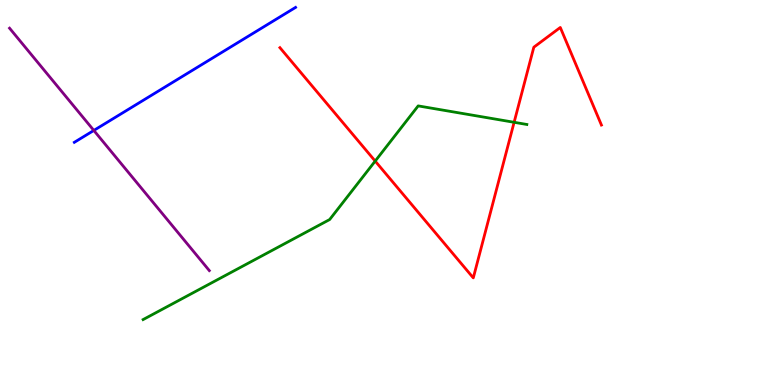[{'lines': ['blue', 'red'], 'intersections': []}, {'lines': ['green', 'red'], 'intersections': [{'x': 4.84, 'y': 5.82}, {'x': 6.63, 'y': 6.82}]}, {'lines': ['purple', 'red'], 'intersections': []}, {'lines': ['blue', 'green'], 'intersections': []}, {'lines': ['blue', 'purple'], 'intersections': [{'x': 1.21, 'y': 6.61}]}, {'lines': ['green', 'purple'], 'intersections': []}]